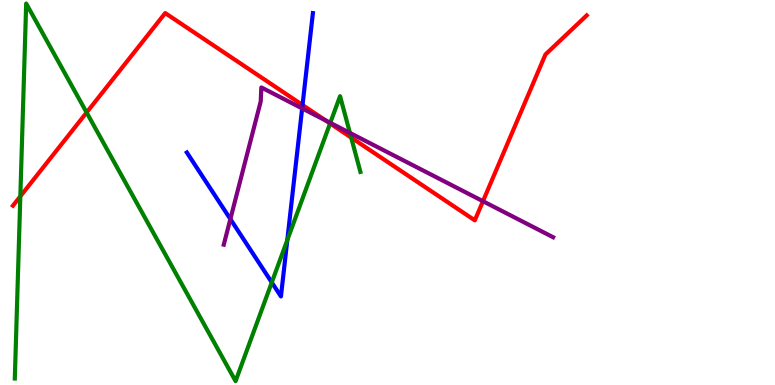[{'lines': ['blue', 'red'], 'intersections': [{'x': 3.9, 'y': 7.27}]}, {'lines': ['green', 'red'], 'intersections': [{'x': 0.262, 'y': 4.9}, {'x': 1.12, 'y': 7.08}, {'x': 4.26, 'y': 6.79}, {'x': 4.53, 'y': 6.43}]}, {'lines': ['purple', 'red'], 'intersections': [{'x': 4.2, 'y': 6.87}, {'x': 6.23, 'y': 4.77}]}, {'lines': ['blue', 'green'], 'intersections': [{'x': 3.51, 'y': 2.66}, {'x': 3.71, 'y': 3.76}]}, {'lines': ['blue', 'purple'], 'intersections': [{'x': 2.97, 'y': 4.31}, {'x': 3.9, 'y': 7.18}]}, {'lines': ['green', 'purple'], 'intersections': [{'x': 4.26, 'y': 6.81}, {'x': 4.52, 'y': 6.55}]}]